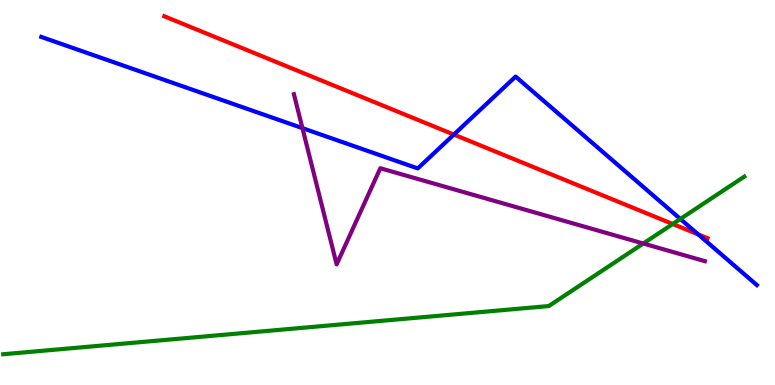[{'lines': ['blue', 'red'], 'intersections': [{'x': 5.86, 'y': 6.5}, {'x': 9.01, 'y': 3.91}]}, {'lines': ['green', 'red'], 'intersections': [{'x': 8.68, 'y': 4.18}]}, {'lines': ['purple', 'red'], 'intersections': []}, {'lines': ['blue', 'green'], 'intersections': [{'x': 8.78, 'y': 4.31}]}, {'lines': ['blue', 'purple'], 'intersections': [{'x': 3.9, 'y': 6.67}]}, {'lines': ['green', 'purple'], 'intersections': [{'x': 8.3, 'y': 3.67}]}]